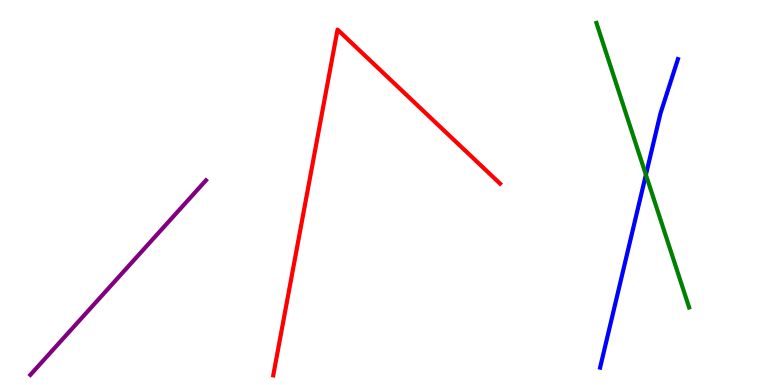[{'lines': ['blue', 'red'], 'intersections': []}, {'lines': ['green', 'red'], 'intersections': []}, {'lines': ['purple', 'red'], 'intersections': []}, {'lines': ['blue', 'green'], 'intersections': [{'x': 8.33, 'y': 5.46}]}, {'lines': ['blue', 'purple'], 'intersections': []}, {'lines': ['green', 'purple'], 'intersections': []}]